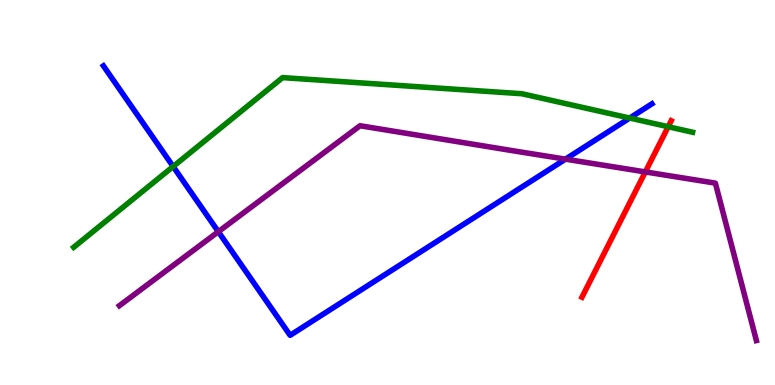[{'lines': ['blue', 'red'], 'intersections': []}, {'lines': ['green', 'red'], 'intersections': [{'x': 8.62, 'y': 6.71}]}, {'lines': ['purple', 'red'], 'intersections': [{'x': 8.33, 'y': 5.53}]}, {'lines': ['blue', 'green'], 'intersections': [{'x': 2.23, 'y': 5.68}, {'x': 8.13, 'y': 6.93}]}, {'lines': ['blue', 'purple'], 'intersections': [{'x': 2.82, 'y': 3.98}, {'x': 7.3, 'y': 5.87}]}, {'lines': ['green', 'purple'], 'intersections': []}]